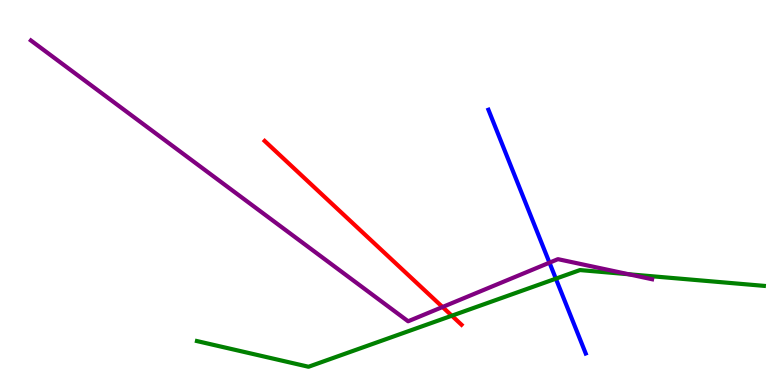[{'lines': ['blue', 'red'], 'intersections': []}, {'lines': ['green', 'red'], 'intersections': [{'x': 5.83, 'y': 1.8}]}, {'lines': ['purple', 'red'], 'intersections': [{'x': 5.71, 'y': 2.03}]}, {'lines': ['blue', 'green'], 'intersections': [{'x': 7.17, 'y': 2.76}]}, {'lines': ['blue', 'purple'], 'intersections': [{'x': 7.09, 'y': 3.18}]}, {'lines': ['green', 'purple'], 'intersections': [{'x': 8.11, 'y': 2.88}]}]